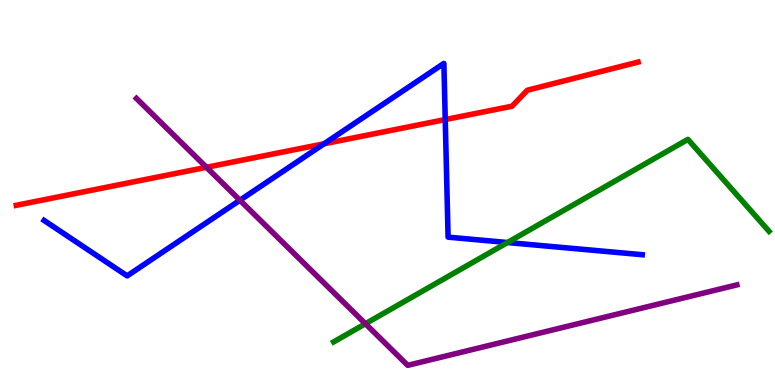[{'lines': ['blue', 'red'], 'intersections': [{'x': 4.18, 'y': 6.27}, {'x': 5.75, 'y': 6.89}]}, {'lines': ['green', 'red'], 'intersections': []}, {'lines': ['purple', 'red'], 'intersections': [{'x': 2.66, 'y': 5.65}]}, {'lines': ['blue', 'green'], 'intersections': [{'x': 6.55, 'y': 3.7}]}, {'lines': ['blue', 'purple'], 'intersections': [{'x': 3.1, 'y': 4.8}]}, {'lines': ['green', 'purple'], 'intersections': [{'x': 4.72, 'y': 1.59}]}]